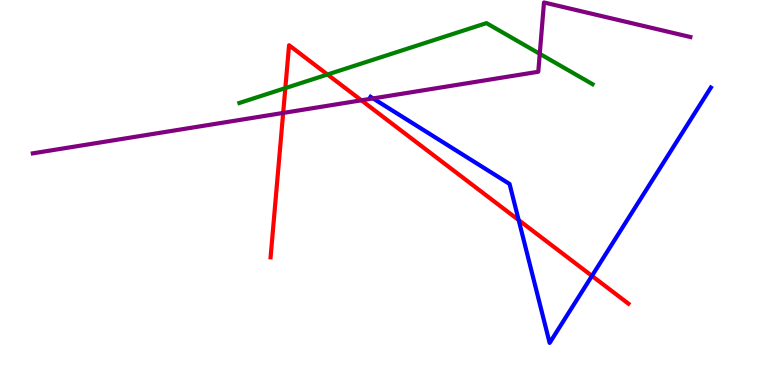[{'lines': ['blue', 'red'], 'intersections': [{'x': 6.69, 'y': 4.28}, {'x': 7.64, 'y': 2.83}]}, {'lines': ['green', 'red'], 'intersections': [{'x': 3.68, 'y': 7.71}, {'x': 4.23, 'y': 8.06}]}, {'lines': ['purple', 'red'], 'intersections': [{'x': 3.65, 'y': 7.07}, {'x': 4.66, 'y': 7.39}]}, {'lines': ['blue', 'green'], 'intersections': []}, {'lines': ['blue', 'purple'], 'intersections': [{'x': 4.81, 'y': 7.44}]}, {'lines': ['green', 'purple'], 'intersections': [{'x': 6.96, 'y': 8.6}]}]